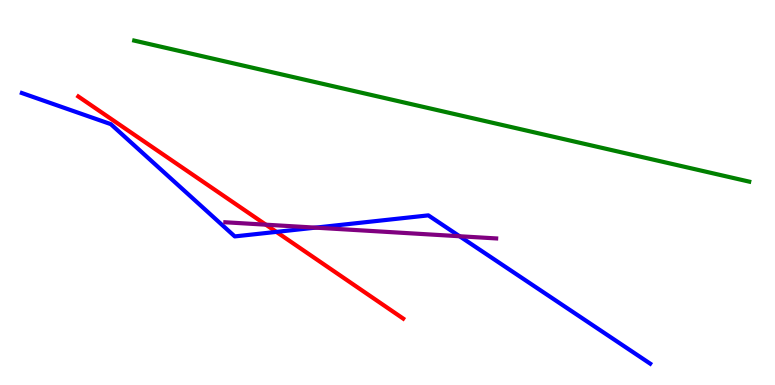[{'lines': ['blue', 'red'], 'intersections': [{'x': 3.57, 'y': 3.98}]}, {'lines': ['green', 'red'], 'intersections': []}, {'lines': ['purple', 'red'], 'intersections': [{'x': 3.43, 'y': 4.16}]}, {'lines': ['blue', 'green'], 'intersections': []}, {'lines': ['blue', 'purple'], 'intersections': [{'x': 4.07, 'y': 4.09}, {'x': 5.93, 'y': 3.86}]}, {'lines': ['green', 'purple'], 'intersections': []}]